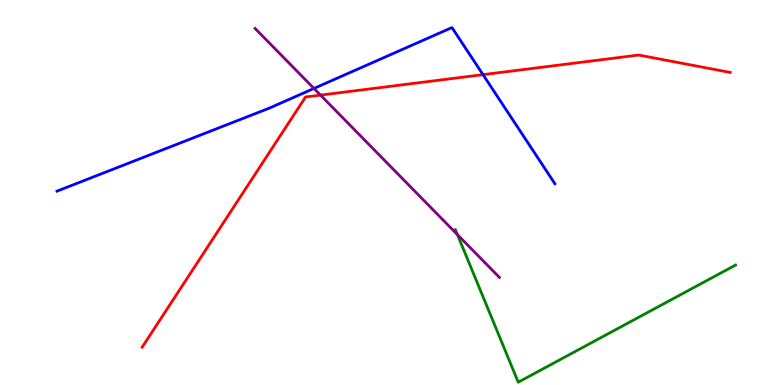[{'lines': ['blue', 'red'], 'intersections': [{'x': 6.23, 'y': 8.06}]}, {'lines': ['green', 'red'], 'intersections': []}, {'lines': ['purple', 'red'], 'intersections': [{'x': 4.14, 'y': 7.53}]}, {'lines': ['blue', 'green'], 'intersections': []}, {'lines': ['blue', 'purple'], 'intersections': [{'x': 4.05, 'y': 7.7}]}, {'lines': ['green', 'purple'], 'intersections': [{'x': 5.9, 'y': 3.91}]}]